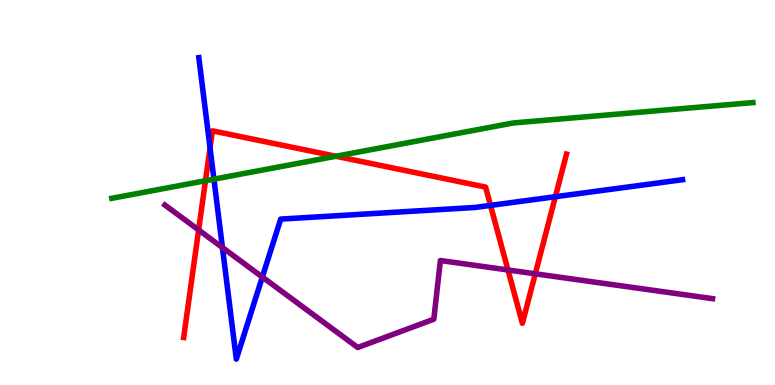[{'lines': ['blue', 'red'], 'intersections': [{'x': 2.71, 'y': 6.16}, {'x': 6.33, 'y': 4.67}, {'x': 7.17, 'y': 4.89}]}, {'lines': ['green', 'red'], 'intersections': [{'x': 2.65, 'y': 5.31}, {'x': 4.33, 'y': 5.94}]}, {'lines': ['purple', 'red'], 'intersections': [{'x': 2.56, 'y': 4.03}, {'x': 6.55, 'y': 2.99}, {'x': 6.91, 'y': 2.89}]}, {'lines': ['blue', 'green'], 'intersections': [{'x': 2.76, 'y': 5.35}]}, {'lines': ['blue', 'purple'], 'intersections': [{'x': 2.87, 'y': 3.57}, {'x': 3.39, 'y': 2.8}]}, {'lines': ['green', 'purple'], 'intersections': []}]